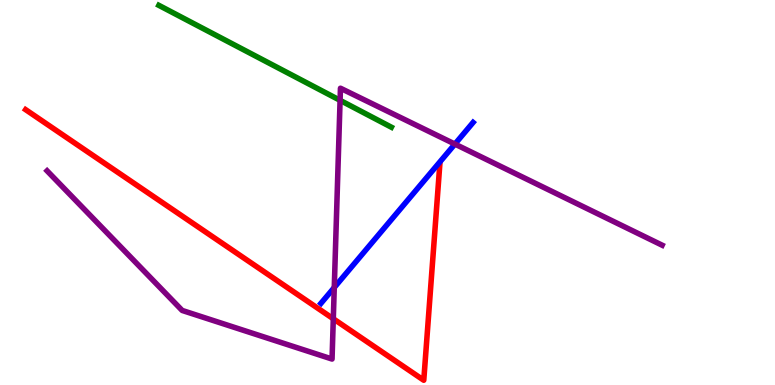[{'lines': ['blue', 'red'], 'intersections': []}, {'lines': ['green', 'red'], 'intersections': []}, {'lines': ['purple', 'red'], 'intersections': [{'x': 4.3, 'y': 1.72}]}, {'lines': ['blue', 'green'], 'intersections': []}, {'lines': ['blue', 'purple'], 'intersections': [{'x': 4.31, 'y': 2.53}, {'x': 5.87, 'y': 6.26}]}, {'lines': ['green', 'purple'], 'intersections': [{'x': 4.39, 'y': 7.39}]}]